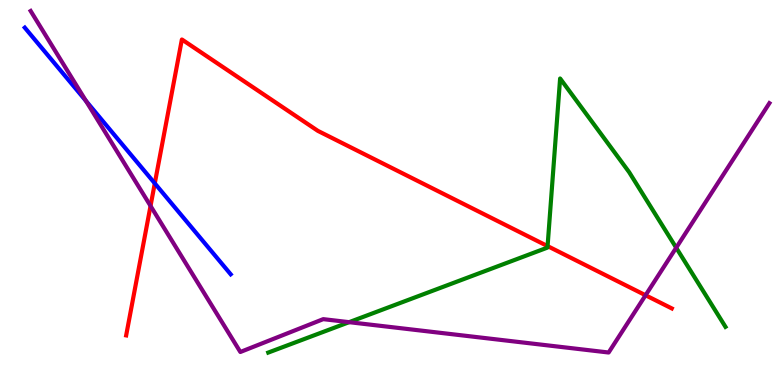[{'lines': ['blue', 'red'], 'intersections': [{'x': 2.0, 'y': 5.24}]}, {'lines': ['green', 'red'], 'intersections': [{'x': 7.07, 'y': 3.61}]}, {'lines': ['purple', 'red'], 'intersections': [{'x': 1.94, 'y': 4.65}, {'x': 8.33, 'y': 2.33}]}, {'lines': ['blue', 'green'], 'intersections': []}, {'lines': ['blue', 'purple'], 'intersections': [{'x': 1.11, 'y': 7.38}]}, {'lines': ['green', 'purple'], 'intersections': [{'x': 4.5, 'y': 1.63}, {'x': 8.73, 'y': 3.57}]}]